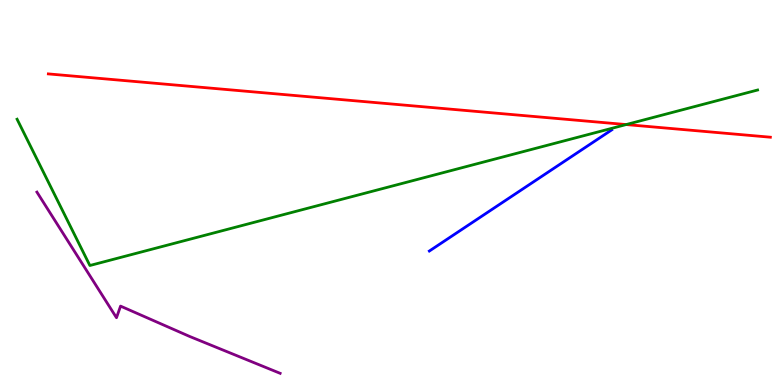[{'lines': ['blue', 'red'], 'intersections': []}, {'lines': ['green', 'red'], 'intersections': [{'x': 8.08, 'y': 6.76}]}, {'lines': ['purple', 'red'], 'intersections': []}, {'lines': ['blue', 'green'], 'intersections': []}, {'lines': ['blue', 'purple'], 'intersections': []}, {'lines': ['green', 'purple'], 'intersections': []}]